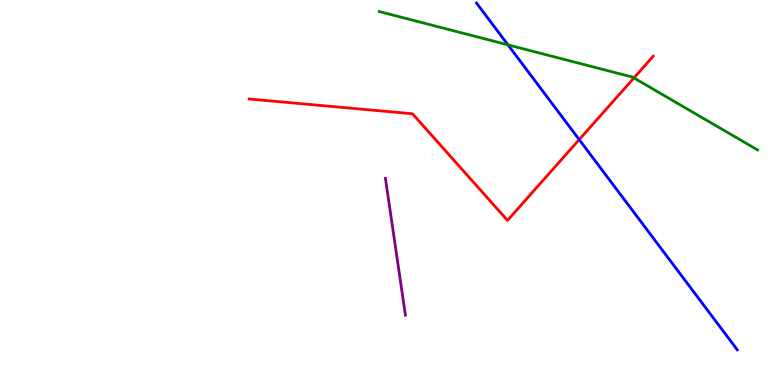[{'lines': ['blue', 'red'], 'intersections': [{'x': 7.47, 'y': 6.37}]}, {'lines': ['green', 'red'], 'intersections': [{'x': 8.18, 'y': 7.98}]}, {'lines': ['purple', 'red'], 'intersections': []}, {'lines': ['blue', 'green'], 'intersections': [{'x': 6.55, 'y': 8.84}]}, {'lines': ['blue', 'purple'], 'intersections': []}, {'lines': ['green', 'purple'], 'intersections': []}]